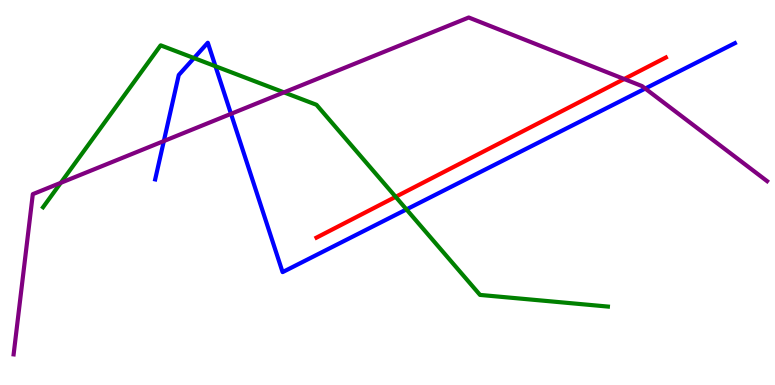[{'lines': ['blue', 'red'], 'intersections': []}, {'lines': ['green', 'red'], 'intersections': [{'x': 5.11, 'y': 4.89}]}, {'lines': ['purple', 'red'], 'intersections': [{'x': 8.05, 'y': 7.95}]}, {'lines': ['blue', 'green'], 'intersections': [{'x': 2.5, 'y': 8.49}, {'x': 2.78, 'y': 8.28}, {'x': 5.24, 'y': 4.56}]}, {'lines': ['blue', 'purple'], 'intersections': [{'x': 2.11, 'y': 6.34}, {'x': 2.98, 'y': 7.04}, {'x': 8.33, 'y': 7.7}]}, {'lines': ['green', 'purple'], 'intersections': [{'x': 0.784, 'y': 5.25}, {'x': 3.66, 'y': 7.6}]}]